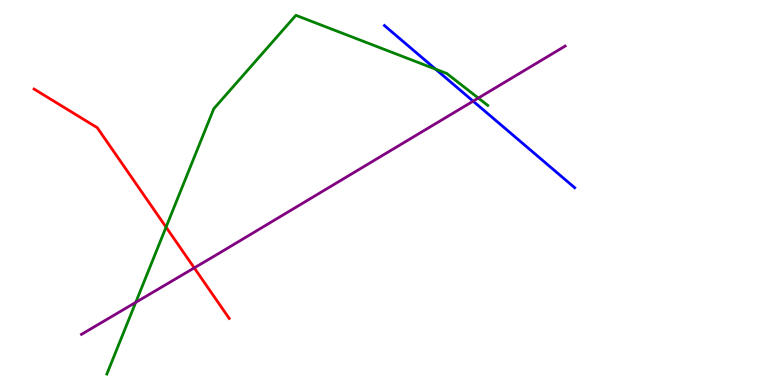[{'lines': ['blue', 'red'], 'intersections': []}, {'lines': ['green', 'red'], 'intersections': [{'x': 2.14, 'y': 4.1}]}, {'lines': ['purple', 'red'], 'intersections': [{'x': 2.51, 'y': 3.04}]}, {'lines': ['blue', 'green'], 'intersections': [{'x': 5.62, 'y': 8.2}]}, {'lines': ['blue', 'purple'], 'intersections': [{'x': 6.11, 'y': 7.37}]}, {'lines': ['green', 'purple'], 'intersections': [{'x': 1.75, 'y': 2.15}, {'x': 6.17, 'y': 7.45}]}]